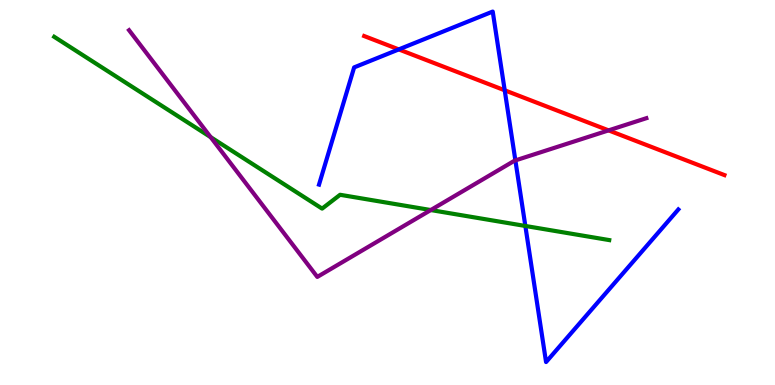[{'lines': ['blue', 'red'], 'intersections': [{'x': 5.15, 'y': 8.72}, {'x': 6.51, 'y': 7.65}]}, {'lines': ['green', 'red'], 'intersections': []}, {'lines': ['purple', 'red'], 'intersections': [{'x': 7.85, 'y': 6.61}]}, {'lines': ['blue', 'green'], 'intersections': [{'x': 6.78, 'y': 4.13}]}, {'lines': ['blue', 'purple'], 'intersections': [{'x': 6.65, 'y': 5.83}]}, {'lines': ['green', 'purple'], 'intersections': [{'x': 2.72, 'y': 6.44}, {'x': 5.56, 'y': 4.54}]}]